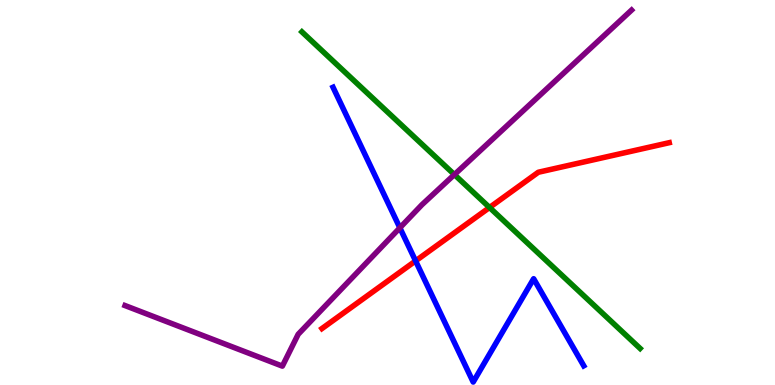[{'lines': ['blue', 'red'], 'intersections': [{'x': 5.36, 'y': 3.22}]}, {'lines': ['green', 'red'], 'intersections': [{'x': 6.32, 'y': 4.61}]}, {'lines': ['purple', 'red'], 'intersections': []}, {'lines': ['blue', 'green'], 'intersections': []}, {'lines': ['blue', 'purple'], 'intersections': [{'x': 5.16, 'y': 4.08}]}, {'lines': ['green', 'purple'], 'intersections': [{'x': 5.86, 'y': 5.47}]}]